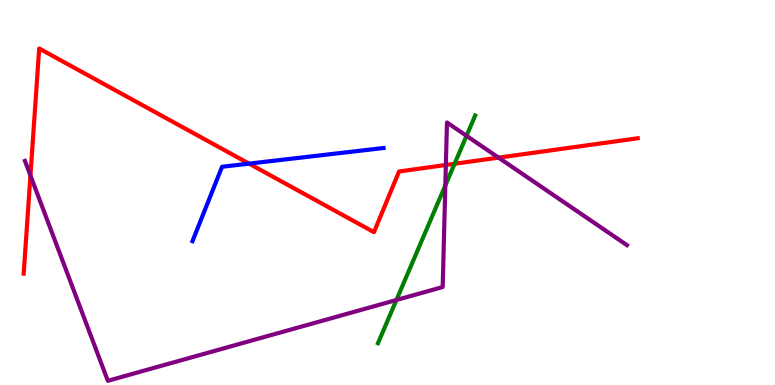[{'lines': ['blue', 'red'], 'intersections': [{'x': 3.21, 'y': 5.75}]}, {'lines': ['green', 'red'], 'intersections': [{'x': 5.87, 'y': 5.75}]}, {'lines': ['purple', 'red'], 'intersections': [{'x': 0.393, 'y': 5.44}, {'x': 5.75, 'y': 5.72}, {'x': 6.43, 'y': 5.91}]}, {'lines': ['blue', 'green'], 'intersections': []}, {'lines': ['blue', 'purple'], 'intersections': []}, {'lines': ['green', 'purple'], 'intersections': [{'x': 5.12, 'y': 2.21}, {'x': 5.75, 'y': 5.18}, {'x': 6.02, 'y': 6.47}]}]